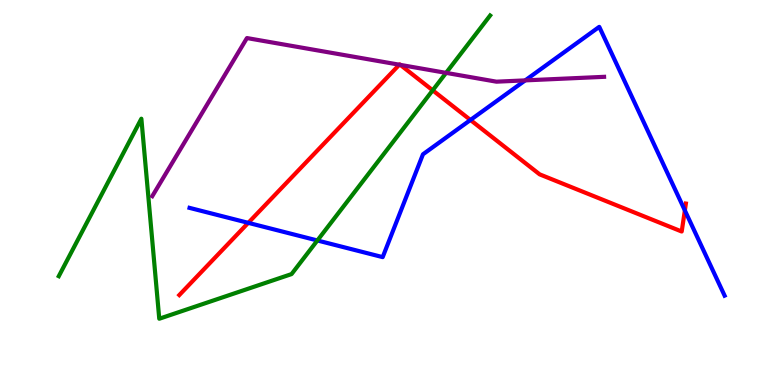[{'lines': ['blue', 'red'], 'intersections': [{'x': 3.2, 'y': 4.21}, {'x': 6.07, 'y': 6.88}, {'x': 8.84, 'y': 4.53}]}, {'lines': ['green', 'red'], 'intersections': [{'x': 5.58, 'y': 7.65}]}, {'lines': ['purple', 'red'], 'intersections': [{'x': 5.15, 'y': 8.32}, {'x': 5.17, 'y': 8.31}]}, {'lines': ['blue', 'green'], 'intersections': [{'x': 4.1, 'y': 3.75}]}, {'lines': ['blue', 'purple'], 'intersections': [{'x': 6.78, 'y': 7.91}]}, {'lines': ['green', 'purple'], 'intersections': [{'x': 5.76, 'y': 8.11}]}]